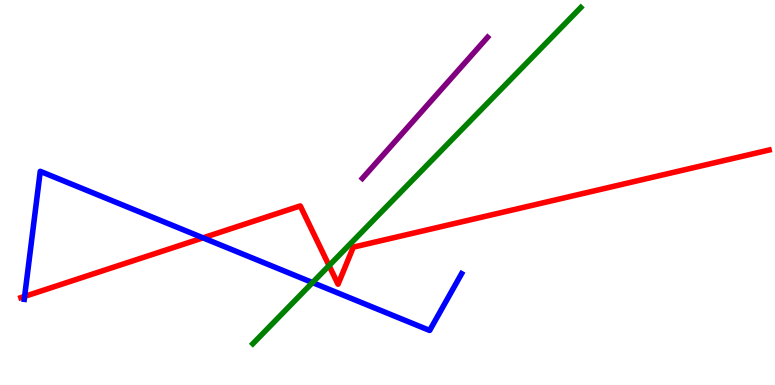[{'lines': ['blue', 'red'], 'intersections': [{'x': 0.318, 'y': 2.3}, {'x': 2.62, 'y': 3.82}]}, {'lines': ['green', 'red'], 'intersections': [{'x': 4.25, 'y': 3.1}]}, {'lines': ['purple', 'red'], 'intersections': []}, {'lines': ['blue', 'green'], 'intersections': [{'x': 4.03, 'y': 2.66}]}, {'lines': ['blue', 'purple'], 'intersections': []}, {'lines': ['green', 'purple'], 'intersections': []}]